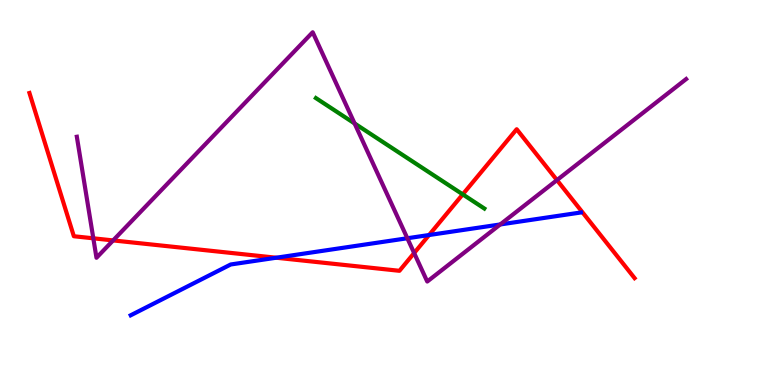[{'lines': ['blue', 'red'], 'intersections': [{'x': 3.56, 'y': 3.31}, {'x': 5.54, 'y': 3.9}]}, {'lines': ['green', 'red'], 'intersections': [{'x': 5.97, 'y': 4.95}]}, {'lines': ['purple', 'red'], 'intersections': [{'x': 1.2, 'y': 3.81}, {'x': 1.46, 'y': 3.76}, {'x': 5.34, 'y': 3.43}, {'x': 7.19, 'y': 5.32}]}, {'lines': ['blue', 'green'], 'intersections': []}, {'lines': ['blue', 'purple'], 'intersections': [{'x': 5.26, 'y': 3.81}, {'x': 6.45, 'y': 4.17}]}, {'lines': ['green', 'purple'], 'intersections': [{'x': 4.58, 'y': 6.79}]}]